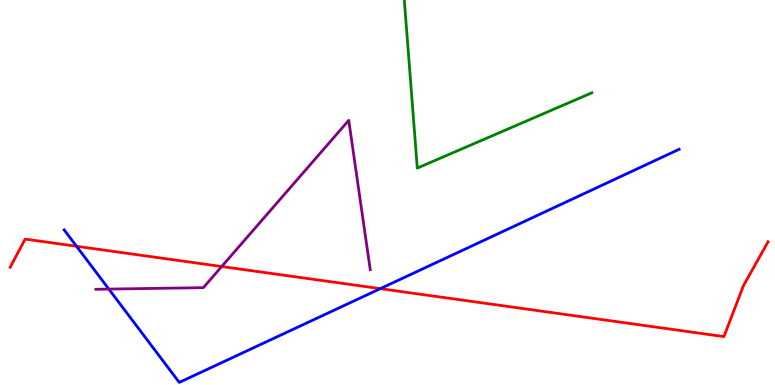[{'lines': ['blue', 'red'], 'intersections': [{'x': 0.987, 'y': 3.6}, {'x': 4.91, 'y': 2.5}]}, {'lines': ['green', 'red'], 'intersections': []}, {'lines': ['purple', 'red'], 'intersections': [{'x': 2.86, 'y': 3.08}]}, {'lines': ['blue', 'green'], 'intersections': []}, {'lines': ['blue', 'purple'], 'intersections': [{'x': 1.4, 'y': 2.49}]}, {'lines': ['green', 'purple'], 'intersections': []}]